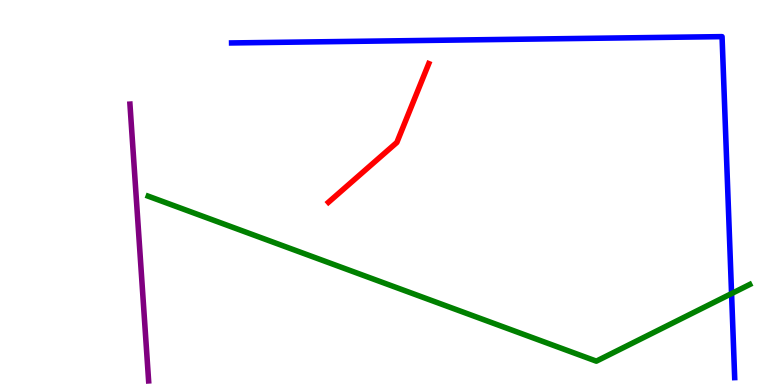[{'lines': ['blue', 'red'], 'intersections': []}, {'lines': ['green', 'red'], 'intersections': []}, {'lines': ['purple', 'red'], 'intersections': []}, {'lines': ['blue', 'green'], 'intersections': [{'x': 9.44, 'y': 2.37}]}, {'lines': ['blue', 'purple'], 'intersections': []}, {'lines': ['green', 'purple'], 'intersections': []}]